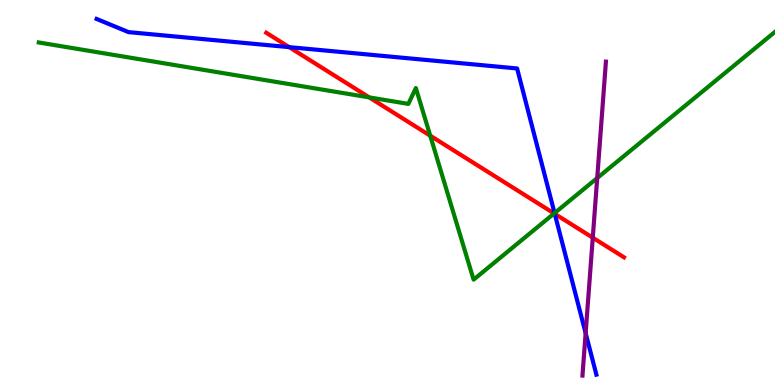[{'lines': ['blue', 'red'], 'intersections': [{'x': 3.73, 'y': 8.78}, {'x': 7.16, 'y': 4.45}]}, {'lines': ['green', 'red'], 'intersections': [{'x': 4.76, 'y': 7.47}, {'x': 5.55, 'y': 6.48}, {'x': 7.15, 'y': 4.46}]}, {'lines': ['purple', 'red'], 'intersections': [{'x': 7.65, 'y': 3.83}]}, {'lines': ['blue', 'green'], 'intersections': [{'x': 7.16, 'y': 4.46}]}, {'lines': ['blue', 'purple'], 'intersections': [{'x': 7.56, 'y': 1.35}]}, {'lines': ['green', 'purple'], 'intersections': [{'x': 7.71, 'y': 5.38}]}]